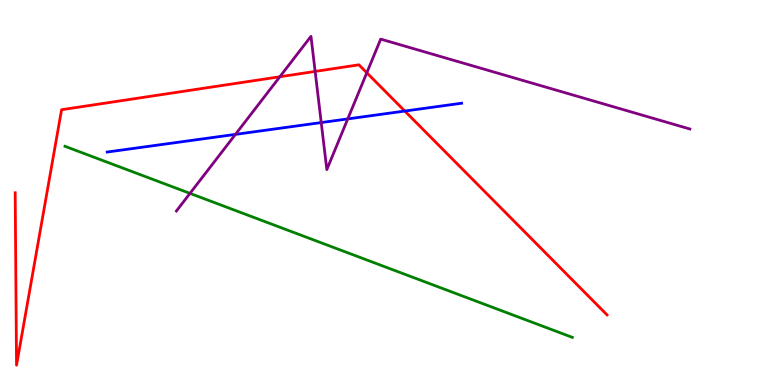[{'lines': ['blue', 'red'], 'intersections': [{'x': 5.22, 'y': 7.12}]}, {'lines': ['green', 'red'], 'intersections': []}, {'lines': ['purple', 'red'], 'intersections': [{'x': 3.61, 'y': 8.01}, {'x': 4.07, 'y': 8.14}, {'x': 4.73, 'y': 8.11}]}, {'lines': ['blue', 'green'], 'intersections': []}, {'lines': ['blue', 'purple'], 'intersections': [{'x': 3.04, 'y': 6.51}, {'x': 4.14, 'y': 6.82}, {'x': 4.49, 'y': 6.91}]}, {'lines': ['green', 'purple'], 'intersections': [{'x': 2.45, 'y': 4.98}]}]